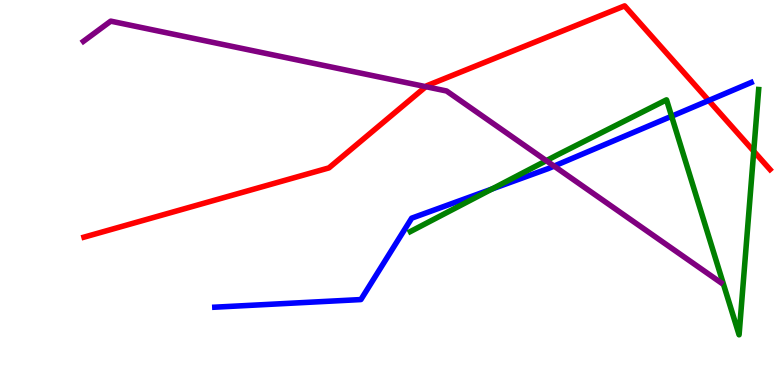[{'lines': ['blue', 'red'], 'intersections': [{'x': 9.14, 'y': 7.39}]}, {'lines': ['green', 'red'], 'intersections': [{'x': 9.73, 'y': 6.07}]}, {'lines': ['purple', 'red'], 'intersections': [{'x': 5.49, 'y': 7.75}]}, {'lines': ['blue', 'green'], 'intersections': [{'x': 6.35, 'y': 5.09}, {'x': 8.67, 'y': 6.98}]}, {'lines': ['blue', 'purple'], 'intersections': [{'x': 7.15, 'y': 5.69}]}, {'lines': ['green', 'purple'], 'intersections': [{'x': 7.05, 'y': 5.83}]}]